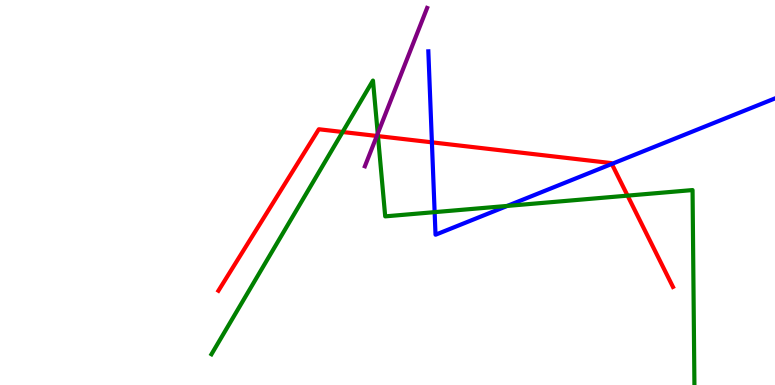[{'lines': ['blue', 'red'], 'intersections': [{'x': 5.57, 'y': 6.3}, {'x': 7.89, 'y': 5.74}]}, {'lines': ['green', 'red'], 'intersections': [{'x': 4.42, 'y': 6.57}, {'x': 4.88, 'y': 6.47}, {'x': 8.1, 'y': 4.92}]}, {'lines': ['purple', 'red'], 'intersections': [{'x': 4.86, 'y': 6.47}]}, {'lines': ['blue', 'green'], 'intersections': [{'x': 5.61, 'y': 4.49}, {'x': 6.55, 'y': 4.65}]}, {'lines': ['blue', 'purple'], 'intersections': []}, {'lines': ['green', 'purple'], 'intersections': [{'x': 4.87, 'y': 6.53}]}]